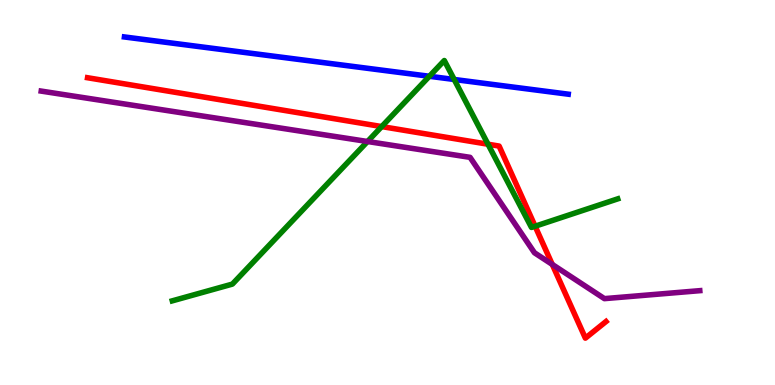[{'lines': ['blue', 'red'], 'intersections': []}, {'lines': ['green', 'red'], 'intersections': [{'x': 4.93, 'y': 6.71}, {'x': 6.3, 'y': 6.25}, {'x': 6.9, 'y': 4.12}]}, {'lines': ['purple', 'red'], 'intersections': [{'x': 7.13, 'y': 3.13}]}, {'lines': ['blue', 'green'], 'intersections': [{'x': 5.54, 'y': 8.02}, {'x': 5.86, 'y': 7.94}]}, {'lines': ['blue', 'purple'], 'intersections': []}, {'lines': ['green', 'purple'], 'intersections': [{'x': 4.74, 'y': 6.32}]}]